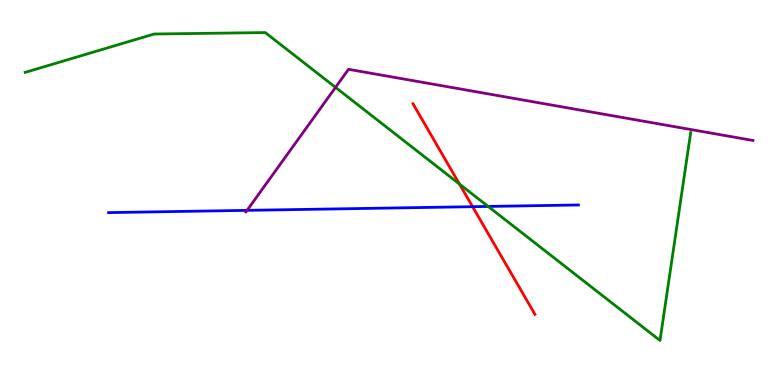[{'lines': ['blue', 'red'], 'intersections': [{'x': 6.1, 'y': 4.63}]}, {'lines': ['green', 'red'], 'intersections': [{'x': 5.93, 'y': 5.22}]}, {'lines': ['purple', 'red'], 'intersections': []}, {'lines': ['blue', 'green'], 'intersections': [{'x': 6.3, 'y': 4.64}]}, {'lines': ['blue', 'purple'], 'intersections': [{'x': 3.19, 'y': 4.54}]}, {'lines': ['green', 'purple'], 'intersections': [{'x': 4.33, 'y': 7.73}]}]